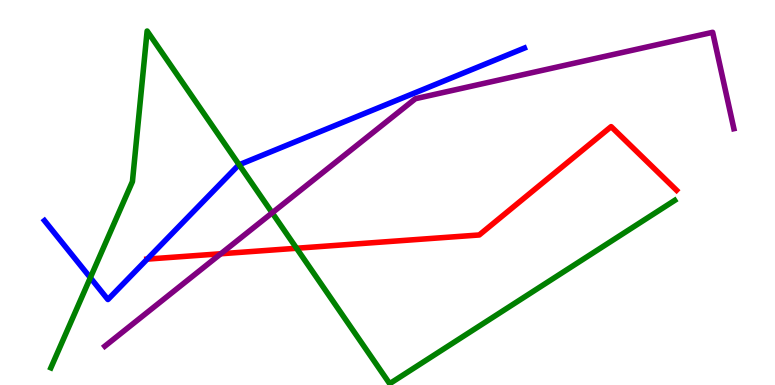[{'lines': ['blue', 'red'], 'intersections': [{'x': 1.9, 'y': 3.27}]}, {'lines': ['green', 'red'], 'intersections': [{'x': 3.83, 'y': 3.55}]}, {'lines': ['purple', 'red'], 'intersections': [{'x': 2.85, 'y': 3.41}]}, {'lines': ['blue', 'green'], 'intersections': [{'x': 1.17, 'y': 2.79}, {'x': 3.09, 'y': 5.72}]}, {'lines': ['blue', 'purple'], 'intersections': []}, {'lines': ['green', 'purple'], 'intersections': [{'x': 3.51, 'y': 4.47}]}]